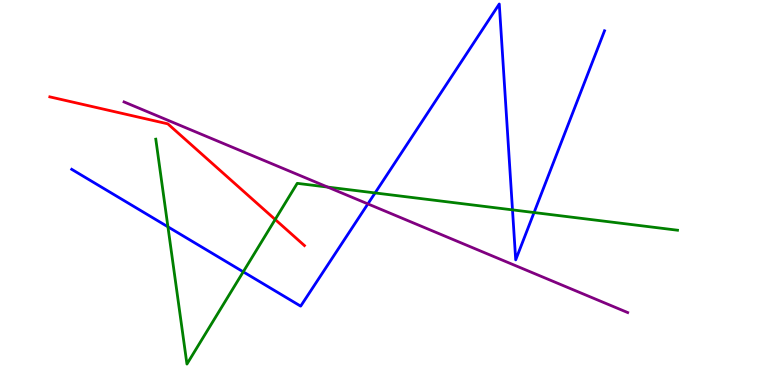[{'lines': ['blue', 'red'], 'intersections': []}, {'lines': ['green', 'red'], 'intersections': [{'x': 3.55, 'y': 4.3}]}, {'lines': ['purple', 'red'], 'intersections': []}, {'lines': ['blue', 'green'], 'intersections': [{'x': 2.17, 'y': 4.11}, {'x': 3.14, 'y': 2.94}, {'x': 4.84, 'y': 4.99}, {'x': 6.61, 'y': 4.55}, {'x': 6.89, 'y': 4.48}]}, {'lines': ['blue', 'purple'], 'intersections': [{'x': 4.75, 'y': 4.7}]}, {'lines': ['green', 'purple'], 'intersections': [{'x': 4.23, 'y': 5.14}]}]